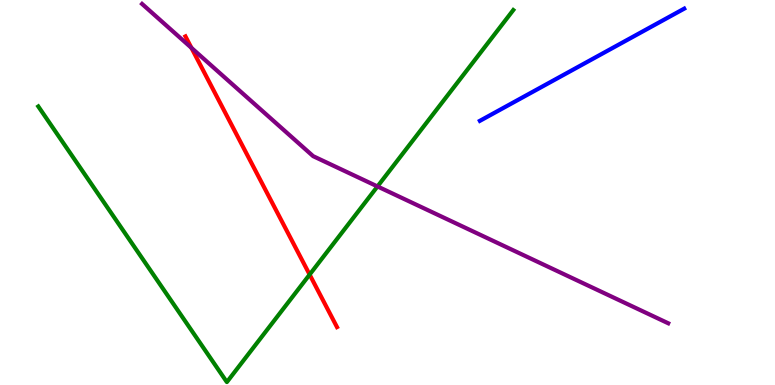[{'lines': ['blue', 'red'], 'intersections': []}, {'lines': ['green', 'red'], 'intersections': [{'x': 4.0, 'y': 2.87}]}, {'lines': ['purple', 'red'], 'intersections': [{'x': 2.47, 'y': 8.76}]}, {'lines': ['blue', 'green'], 'intersections': []}, {'lines': ['blue', 'purple'], 'intersections': []}, {'lines': ['green', 'purple'], 'intersections': [{'x': 4.87, 'y': 5.16}]}]